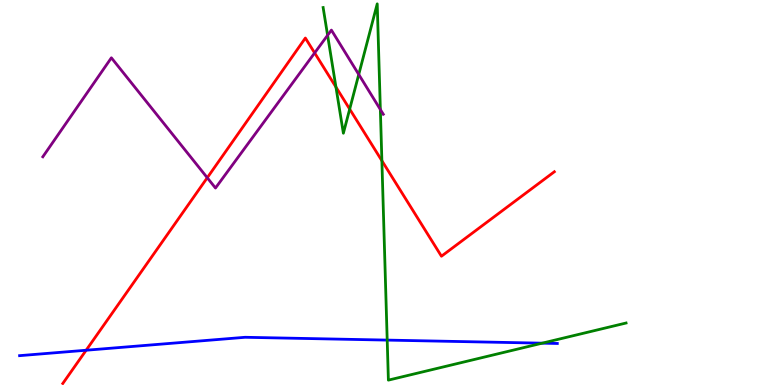[{'lines': ['blue', 'red'], 'intersections': [{'x': 1.11, 'y': 0.903}]}, {'lines': ['green', 'red'], 'intersections': [{'x': 4.33, 'y': 7.74}, {'x': 4.51, 'y': 7.17}, {'x': 4.93, 'y': 5.83}]}, {'lines': ['purple', 'red'], 'intersections': [{'x': 2.67, 'y': 5.38}, {'x': 4.06, 'y': 8.63}]}, {'lines': ['blue', 'green'], 'intersections': [{'x': 5.0, 'y': 1.17}, {'x': 7.0, 'y': 1.09}]}, {'lines': ['blue', 'purple'], 'intersections': []}, {'lines': ['green', 'purple'], 'intersections': [{'x': 4.23, 'y': 9.08}, {'x': 4.63, 'y': 8.07}, {'x': 4.91, 'y': 7.16}]}]